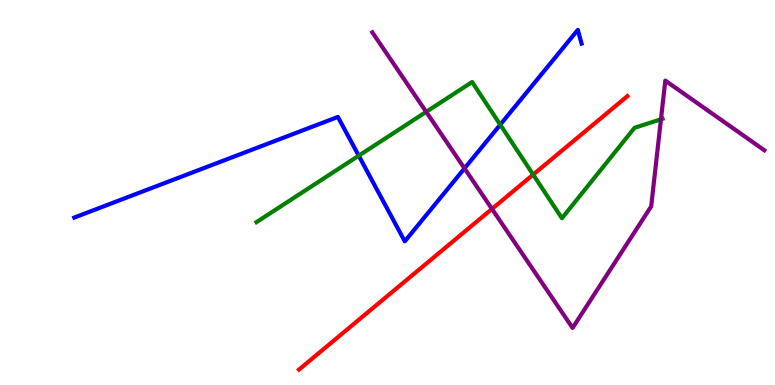[{'lines': ['blue', 'red'], 'intersections': []}, {'lines': ['green', 'red'], 'intersections': [{'x': 6.88, 'y': 5.46}]}, {'lines': ['purple', 'red'], 'intersections': [{'x': 6.35, 'y': 4.57}]}, {'lines': ['blue', 'green'], 'intersections': [{'x': 4.63, 'y': 5.96}, {'x': 6.45, 'y': 6.76}]}, {'lines': ['blue', 'purple'], 'intersections': [{'x': 5.99, 'y': 5.63}]}, {'lines': ['green', 'purple'], 'intersections': [{'x': 5.5, 'y': 7.09}, {'x': 8.53, 'y': 6.9}]}]